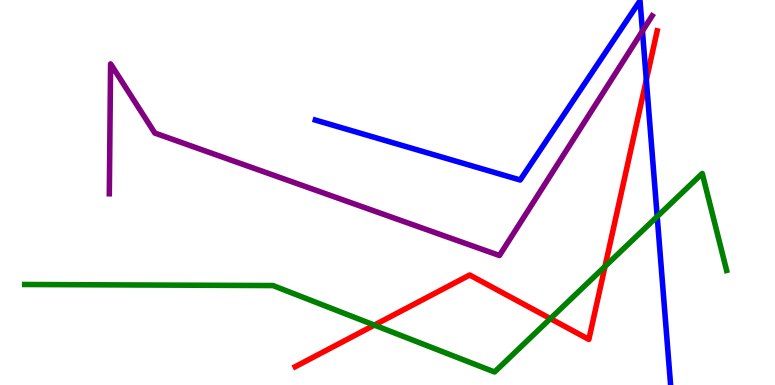[{'lines': ['blue', 'red'], 'intersections': [{'x': 8.34, 'y': 7.92}]}, {'lines': ['green', 'red'], 'intersections': [{'x': 4.83, 'y': 1.56}, {'x': 7.1, 'y': 1.72}, {'x': 7.81, 'y': 3.08}]}, {'lines': ['purple', 'red'], 'intersections': []}, {'lines': ['blue', 'green'], 'intersections': [{'x': 8.48, 'y': 4.38}]}, {'lines': ['blue', 'purple'], 'intersections': [{'x': 8.29, 'y': 9.19}]}, {'lines': ['green', 'purple'], 'intersections': []}]